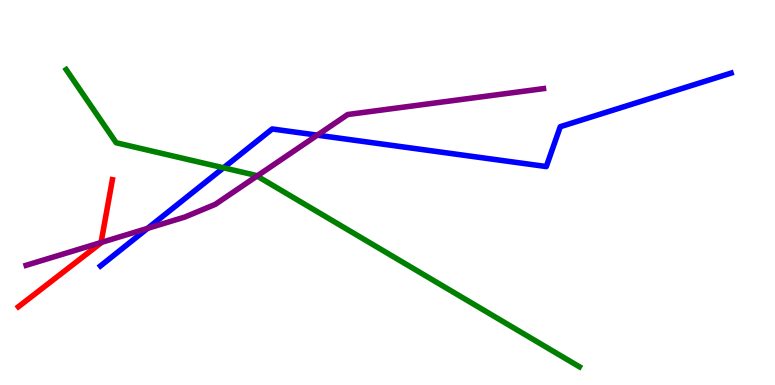[{'lines': ['blue', 'red'], 'intersections': []}, {'lines': ['green', 'red'], 'intersections': []}, {'lines': ['purple', 'red'], 'intersections': [{'x': 1.3, 'y': 3.7}]}, {'lines': ['blue', 'green'], 'intersections': [{'x': 2.88, 'y': 5.64}]}, {'lines': ['blue', 'purple'], 'intersections': [{'x': 1.9, 'y': 4.07}, {'x': 4.09, 'y': 6.49}]}, {'lines': ['green', 'purple'], 'intersections': [{'x': 3.32, 'y': 5.43}]}]